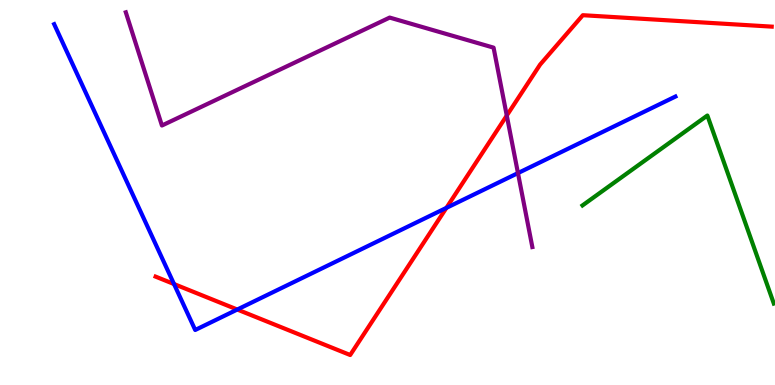[{'lines': ['blue', 'red'], 'intersections': [{'x': 2.25, 'y': 2.62}, {'x': 3.06, 'y': 1.96}, {'x': 5.76, 'y': 4.6}]}, {'lines': ['green', 'red'], 'intersections': []}, {'lines': ['purple', 'red'], 'intersections': [{'x': 6.54, 'y': 7.0}]}, {'lines': ['blue', 'green'], 'intersections': []}, {'lines': ['blue', 'purple'], 'intersections': [{'x': 6.68, 'y': 5.5}]}, {'lines': ['green', 'purple'], 'intersections': []}]